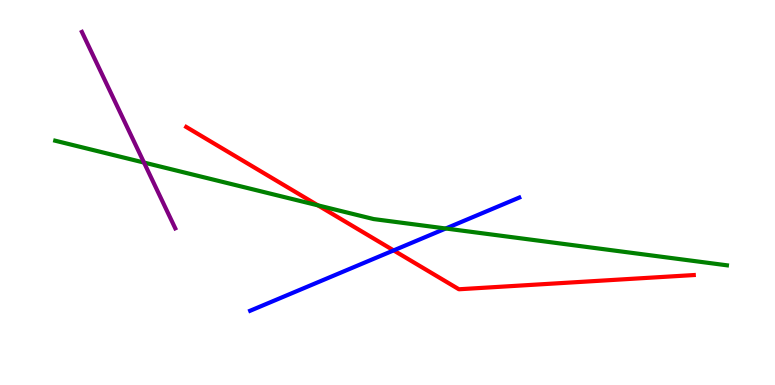[{'lines': ['blue', 'red'], 'intersections': [{'x': 5.08, 'y': 3.5}]}, {'lines': ['green', 'red'], 'intersections': [{'x': 4.1, 'y': 4.67}]}, {'lines': ['purple', 'red'], 'intersections': []}, {'lines': ['blue', 'green'], 'intersections': [{'x': 5.75, 'y': 4.06}]}, {'lines': ['blue', 'purple'], 'intersections': []}, {'lines': ['green', 'purple'], 'intersections': [{'x': 1.86, 'y': 5.78}]}]